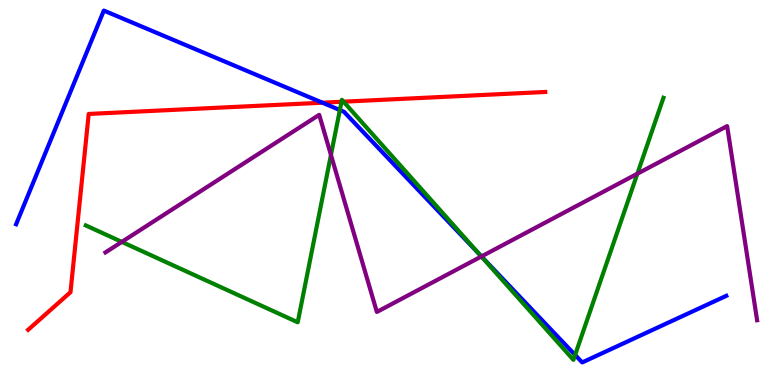[{'lines': ['blue', 'red'], 'intersections': [{'x': 4.16, 'y': 7.33}]}, {'lines': ['green', 'red'], 'intersections': [{'x': 4.41, 'y': 7.36}, {'x': 4.43, 'y': 7.36}]}, {'lines': ['purple', 'red'], 'intersections': []}, {'lines': ['blue', 'green'], 'intersections': [{'x': 4.39, 'y': 7.14}, {'x': 6.19, 'y': 3.39}, {'x': 7.42, 'y': 0.781}]}, {'lines': ['blue', 'purple'], 'intersections': [{'x': 6.21, 'y': 3.34}]}, {'lines': ['green', 'purple'], 'intersections': [{'x': 1.57, 'y': 3.72}, {'x': 4.27, 'y': 5.98}, {'x': 6.21, 'y': 3.34}, {'x': 8.22, 'y': 5.49}]}]